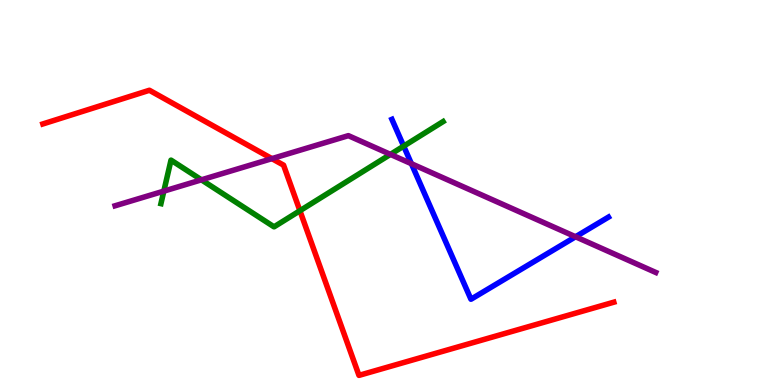[{'lines': ['blue', 'red'], 'intersections': []}, {'lines': ['green', 'red'], 'intersections': [{'x': 3.87, 'y': 4.53}]}, {'lines': ['purple', 'red'], 'intersections': [{'x': 3.51, 'y': 5.88}]}, {'lines': ['blue', 'green'], 'intersections': [{'x': 5.21, 'y': 6.2}]}, {'lines': ['blue', 'purple'], 'intersections': [{'x': 5.31, 'y': 5.75}, {'x': 7.43, 'y': 3.85}]}, {'lines': ['green', 'purple'], 'intersections': [{'x': 2.11, 'y': 5.04}, {'x': 2.6, 'y': 5.33}, {'x': 5.04, 'y': 5.99}]}]